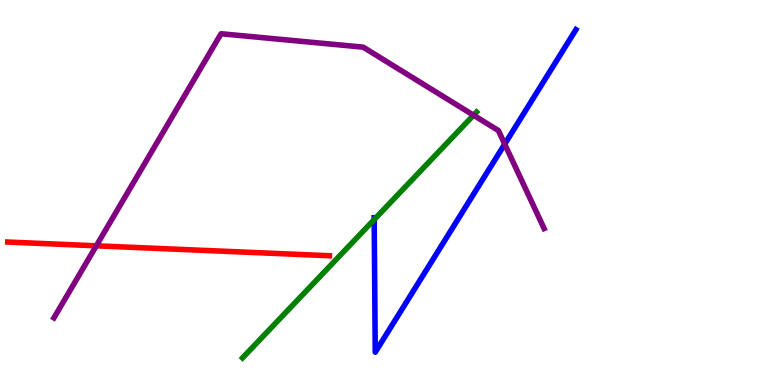[{'lines': ['blue', 'red'], 'intersections': []}, {'lines': ['green', 'red'], 'intersections': []}, {'lines': ['purple', 'red'], 'intersections': [{'x': 1.24, 'y': 3.62}]}, {'lines': ['blue', 'green'], 'intersections': [{'x': 4.83, 'y': 4.3}]}, {'lines': ['blue', 'purple'], 'intersections': [{'x': 6.51, 'y': 6.26}]}, {'lines': ['green', 'purple'], 'intersections': [{'x': 6.11, 'y': 7.01}]}]